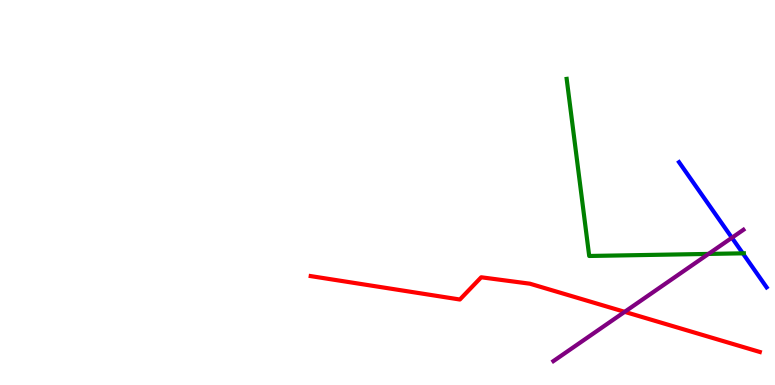[{'lines': ['blue', 'red'], 'intersections': []}, {'lines': ['green', 'red'], 'intersections': []}, {'lines': ['purple', 'red'], 'intersections': [{'x': 8.06, 'y': 1.9}]}, {'lines': ['blue', 'green'], 'intersections': [{'x': 9.58, 'y': 3.42}]}, {'lines': ['blue', 'purple'], 'intersections': [{'x': 9.44, 'y': 3.82}]}, {'lines': ['green', 'purple'], 'intersections': [{'x': 9.14, 'y': 3.4}]}]